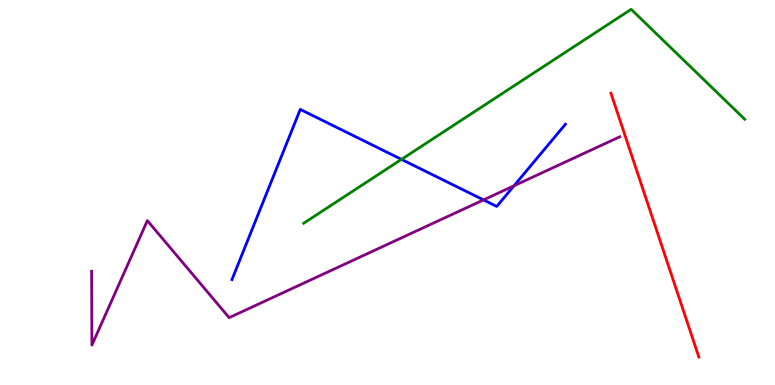[{'lines': ['blue', 'red'], 'intersections': []}, {'lines': ['green', 'red'], 'intersections': []}, {'lines': ['purple', 'red'], 'intersections': []}, {'lines': ['blue', 'green'], 'intersections': [{'x': 5.18, 'y': 5.86}]}, {'lines': ['blue', 'purple'], 'intersections': [{'x': 6.24, 'y': 4.81}, {'x': 6.63, 'y': 5.17}]}, {'lines': ['green', 'purple'], 'intersections': []}]